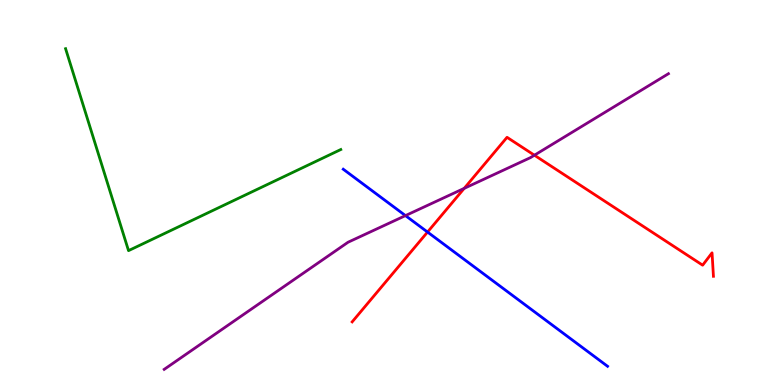[{'lines': ['blue', 'red'], 'intersections': [{'x': 5.52, 'y': 3.97}]}, {'lines': ['green', 'red'], 'intersections': []}, {'lines': ['purple', 'red'], 'intersections': [{'x': 5.99, 'y': 5.11}, {'x': 6.9, 'y': 5.97}]}, {'lines': ['blue', 'green'], 'intersections': []}, {'lines': ['blue', 'purple'], 'intersections': [{'x': 5.23, 'y': 4.4}]}, {'lines': ['green', 'purple'], 'intersections': []}]